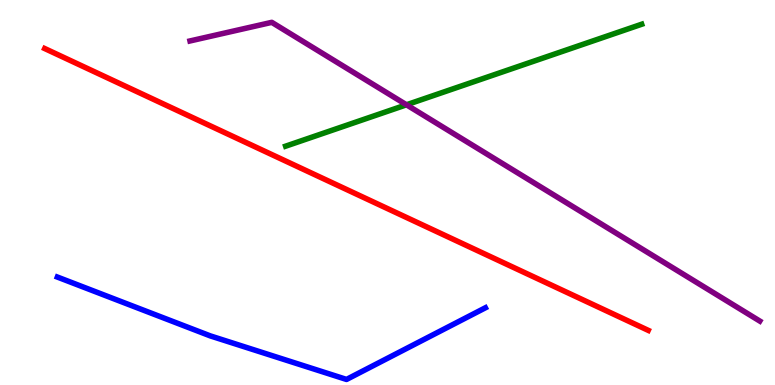[{'lines': ['blue', 'red'], 'intersections': []}, {'lines': ['green', 'red'], 'intersections': []}, {'lines': ['purple', 'red'], 'intersections': []}, {'lines': ['blue', 'green'], 'intersections': []}, {'lines': ['blue', 'purple'], 'intersections': []}, {'lines': ['green', 'purple'], 'intersections': [{'x': 5.24, 'y': 7.28}]}]